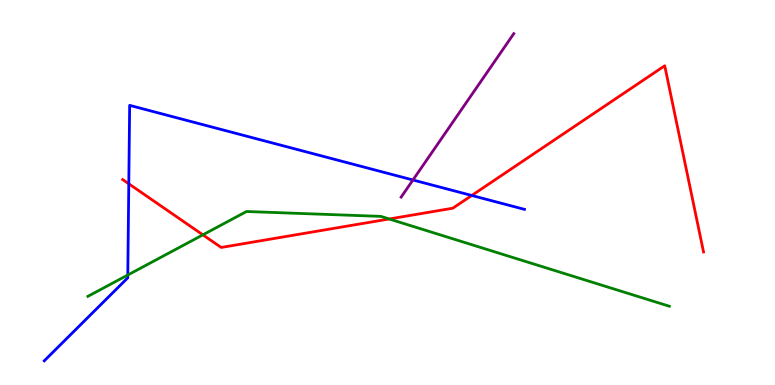[{'lines': ['blue', 'red'], 'intersections': [{'x': 1.66, 'y': 5.23}, {'x': 6.09, 'y': 4.92}]}, {'lines': ['green', 'red'], 'intersections': [{'x': 2.62, 'y': 3.9}, {'x': 5.02, 'y': 4.31}]}, {'lines': ['purple', 'red'], 'intersections': []}, {'lines': ['blue', 'green'], 'intersections': [{'x': 1.65, 'y': 2.86}]}, {'lines': ['blue', 'purple'], 'intersections': [{'x': 5.33, 'y': 5.33}]}, {'lines': ['green', 'purple'], 'intersections': []}]